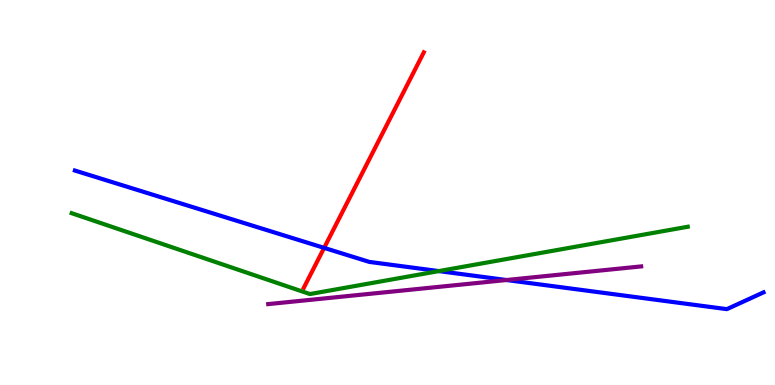[{'lines': ['blue', 'red'], 'intersections': [{'x': 4.18, 'y': 3.56}]}, {'lines': ['green', 'red'], 'intersections': []}, {'lines': ['purple', 'red'], 'intersections': []}, {'lines': ['blue', 'green'], 'intersections': [{'x': 5.66, 'y': 2.96}]}, {'lines': ['blue', 'purple'], 'intersections': [{'x': 6.53, 'y': 2.73}]}, {'lines': ['green', 'purple'], 'intersections': []}]